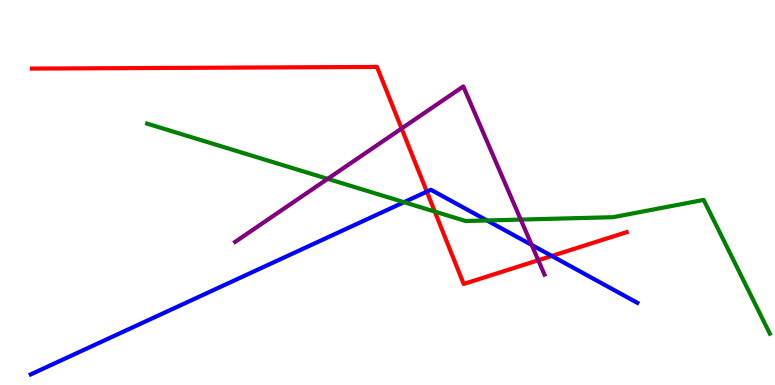[{'lines': ['blue', 'red'], 'intersections': [{'x': 5.51, 'y': 5.02}, {'x': 7.12, 'y': 3.35}]}, {'lines': ['green', 'red'], 'intersections': [{'x': 5.61, 'y': 4.5}]}, {'lines': ['purple', 'red'], 'intersections': [{'x': 5.18, 'y': 6.66}, {'x': 6.95, 'y': 3.24}]}, {'lines': ['blue', 'green'], 'intersections': [{'x': 5.21, 'y': 4.75}, {'x': 6.28, 'y': 4.27}]}, {'lines': ['blue', 'purple'], 'intersections': [{'x': 6.86, 'y': 3.64}]}, {'lines': ['green', 'purple'], 'intersections': [{'x': 4.23, 'y': 5.35}, {'x': 6.72, 'y': 4.3}]}]